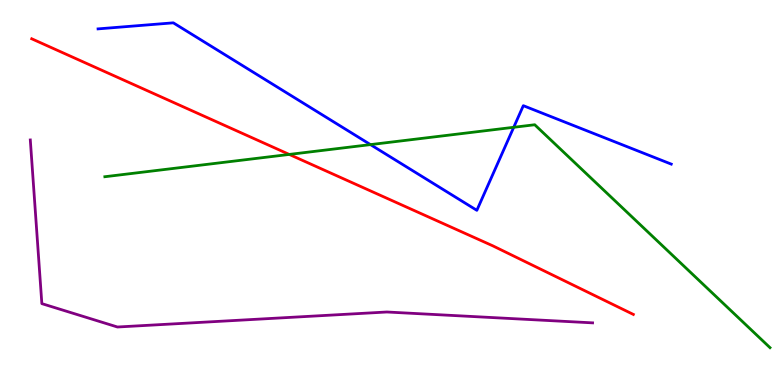[{'lines': ['blue', 'red'], 'intersections': []}, {'lines': ['green', 'red'], 'intersections': [{'x': 3.73, 'y': 5.99}]}, {'lines': ['purple', 'red'], 'intersections': []}, {'lines': ['blue', 'green'], 'intersections': [{'x': 4.78, 'y': 6.24}, {'x': 6.63, 'y': 6.69}]}, {'lines': ['blue', 'purple'], 'intersections': []}, {'lines': ['green', 'purple'], 'intersections': []}]